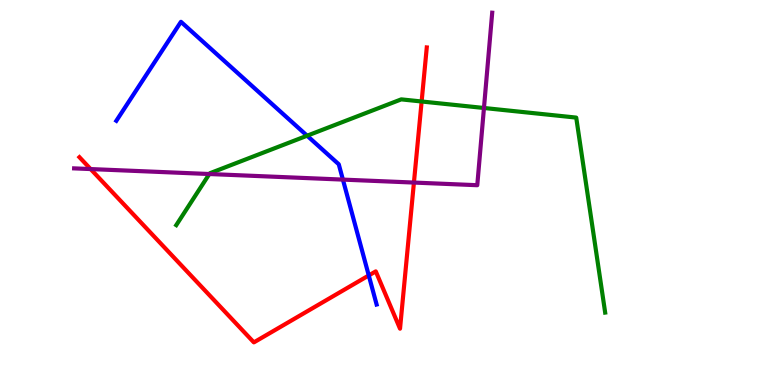[{'lines': ['blue', 'red'], 'intersections': [{'x': 4.76, 'y': 2.85}]}, {'lines': ['green', 'red'], 'intersections': [{'x': 5.44, 'y': 7.36}]}, {'lines': ['purple', 'red'], 'intersections': [{'x': 1.17, 'y': 5.61}, {'x': 5.34, 'y': 5.26}]}, {'lines': ['blue', 'green'], 'intersections': [{'x': 3.96, 'y': 6.48}]}, {'lines': ['blue', 'purple'], 'intersections': [{'x': 4.42, 'y': 5.34}]}, {'lines': ['green', 'purple'], 'intersections': [{'x': 2.7, 'y': 5.48}, {'x': 6.24, 'y': 7.2}]}]